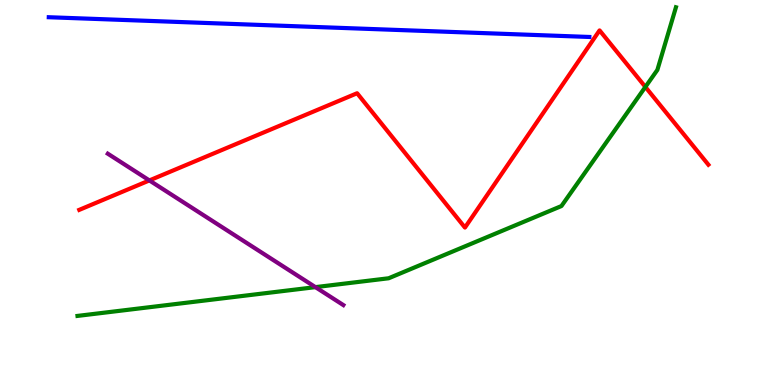[{'lines': ['blue', 'red'], 'intersections': []}, {'lines': ['green', 'red'], 'intersections': [{'x': 8.33, 'y': 7.74}]}, {'lines': ['purple', 'red'], 'intersections': [{'x': 1.93, 'y': 5.31}]}, {'lines': ['blue', 'green'], 'intersections': []}, {'lines': ['blue', 'purple'], 'intersections': []}, {'lines': ['green', 'purple'], 'intersections': [{'x': 4.07, 'y': 2.54}]}]